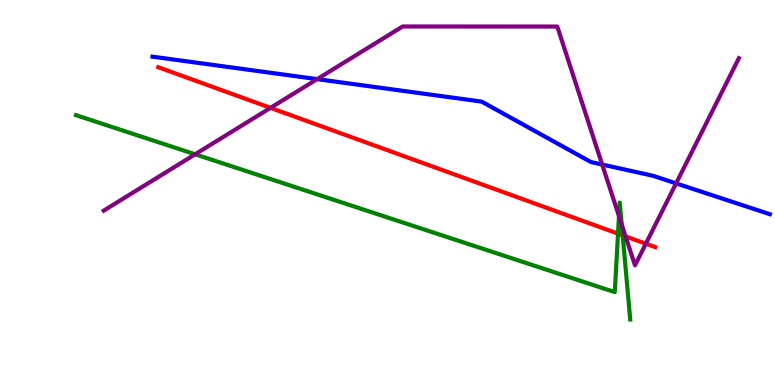[{'lines': ['blue', 'red'], 'intersections': []}, {'lines': ['green', 'red'], 'intersections': [{'x': 7.97, 'y': 3.93}, {'x': 8.03, 'y': 3.89}]}, {'lines': ['purple', 'red'], 'intersections': [{'x': 3.49, 'y': 7.2}, {'x': 8.07, 'y': 3.86}, {'x': 8.33, 'y': 3.67}]}, {'lines': ['blue', 'green'], 'intersections': []}, {'lines': ['blue', 'purple'], 'intersections': [{'x': 4.09, 'y': 7.94}, {'x': 7.77, 'y': 5.73}, {'x': 8.72, 'y': 5.24}]}, {'lines': ['green', 'purple'], 'intersections': [{'x': 2.52, 'y': 5.99}, {'x': 7.99, 'y': 4.39}, {'x': 8.02, 'y': 4.17}]}]